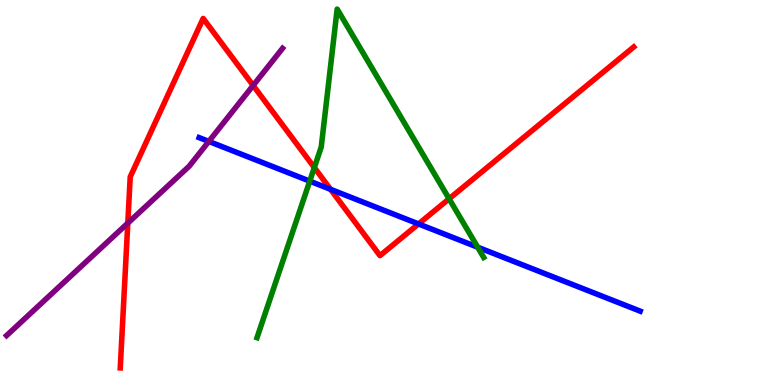[{'lines': ['blue', 'red'], 'intersections': [{'x': 4.27, 'y': 5.08}, {'x': 5.4, 'y': 4.18}]}, {'lines': ['green', 'red'], 'intersections': [{'x': 4.06, 'y': 5.65}, {'x': 5.79, 'y': 4.84}]}, {'lines': ['purple', 'red'], 'intersections': [{'x': 1.65, 'y': 4.2}, {'x': 3.27, 'y': 7.78}]}, {'lines': ['blue', 'green'], 'intersections': [{'x': 4.0, 'y': 5.3}, {'x': 6.16, 'y': 3.58}]}, {'lines': ['blue', 'purple'], 'intersections': [{'x': 2.69, 'y': 6.33}]}, {'lines': ['green', 'purple'], 'intersections': []}]